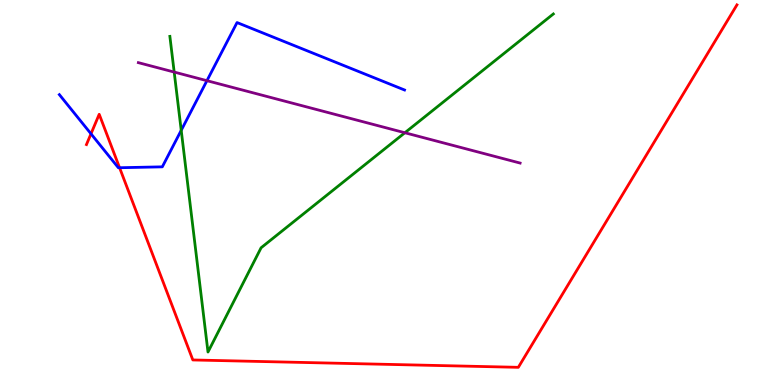[{'lines': ['blue', 'red'], 'intersections': [{'x': 1.17, 'y': 6.52}, {'x': 1.54, 'y': 5.64}]}, {'lines': ['green', 'red'], 'intersections': []}, {'lines': ['purple', 'red'], 'intersections': []}, {'lines': ['blue', 'green'], 'intersections': [{'x': 2.34, 'y': 6.61}]}, {'lines': ['blue', 'purple'], 'intersections': [{'x': 2.67, 'y': 7.9}]}, {'lines': ['green', 'purple'], 'intersections': [{'x': 2.25, 'y': 8.13}, {'x': 5.22, 'y': 6.55}]}]